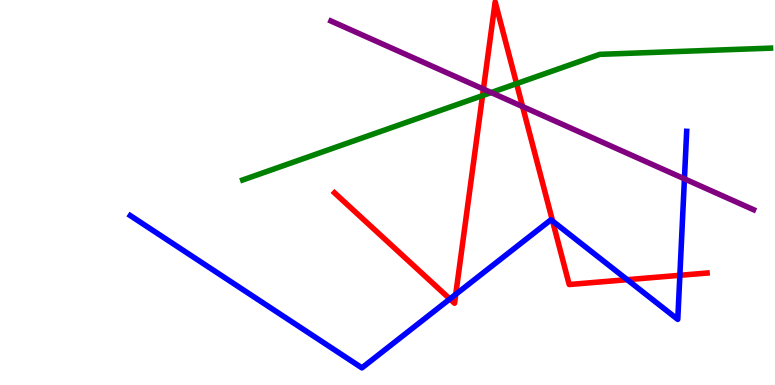[{'lines': ['blue', 'red'], 'intersections': [{'x': 5.8, 'y': 2.24}, {'x': 5.88, 'y': 2.35}, {'x': 7.13, 'y': 4.26}, {'x': 8.09, 'y': 2.74}, {'x': 8.77, 'y': 2.85}]}, {'lines': ['green', 'red'], 'intersections': [{'x': 6.23, 'y': 7.52}, {'x': 6.67, 'y': 7.83}]}, {'lines': ['purple', 'red'], 'intersections': [{'x': 6.24, 'y': 7.69}, {'x': 6.74, 'y': 7.23}]}, {'lines': ['blue', 'green'], 'intersections': []}, {'lines': ['blue', 'purple'], 'intersections': [{'x': 8.83, 'y': 5.36}]}, {'lines': ['green', 'purple'], 'intersections': [{'x': 6.34, 'y': 7.6}]}]